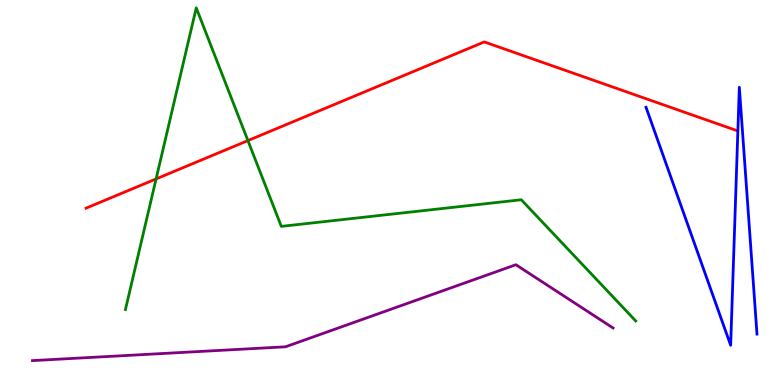[{'lines': ['blue', 'red'], 'intersections': []}, {'lines': ['green', 'red'], 'intersections': [{'x': 2.01, 'y': 5.35}, {'x': 3.2, 'y': 6.35}]}, {'lines': ['purple', 'red'], 'intersections': []}, {'lines': ['blue', 'green'], 'intersections': []}, {'lines': ['blue', 'purple'], 'intersections': []}, {'lines': ['green', 'purple'], 'intersections': []}]